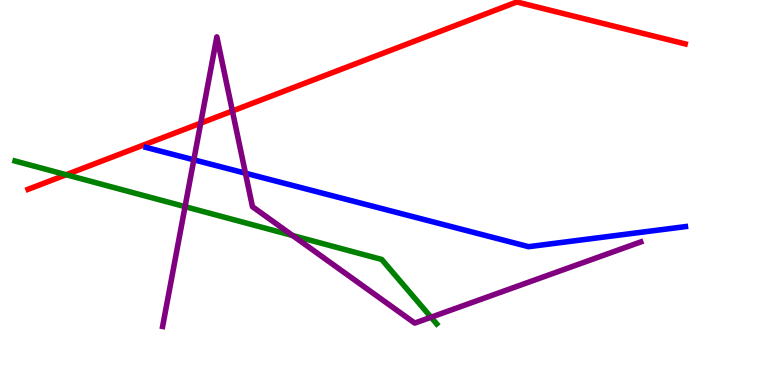[{'lines': ['blue', 'red'], 'intersections': []}, {'lines': ['green', 'red'], 'intersections': [{'x': 0.853, 'y': 5.46}]}, {'lines': ['purple', 'red'], 'intersections': [{'x': 2.59, 'y': 6.8}, {'x': 3.0, 'y': 7.12}]}, {'lines': ['blue', 'green'], 'intersections': []}, {'lines': ['blue', 'purple'], 'intersections': [{'x': 2.5, 'y': 5.85}, {'x': 3.17, 'y': 5.5}]}, {'lines': ['green', 'purple'], 'intersections': [{'x': 2.39, 'y': 4.63}, {'x': 3.78, 'y': 3.88}, {'x': 5.56, 'y': 1.76}]}]